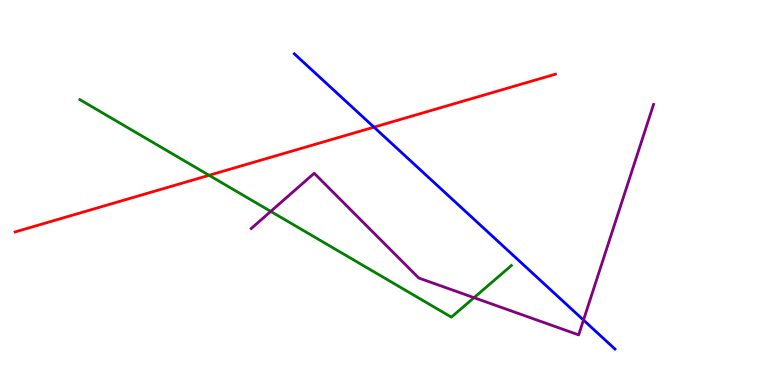[{'lines': ['blue', 'red'], 'intersections': [{'x': 4.83, 'y': 6.7}]}, {'lines': ['green', 'red'], 'intersections': [{'x': 2.7, 'y': 5.45}]}, {'lines': ['purple', 'red'], 'intersections': []}, {'lines': ['blue', 'green'], 'intersections': []}, {'lines': ['blue', 'purple'], 'intersections': [{'x': 7.53, 'y': 1.69}]}, {'lines': ['green', 'purple'], 'intersections': [{'x': 3.49, 'y': 4.51}, {'x': 6.12, 'y': 2.27}]}]